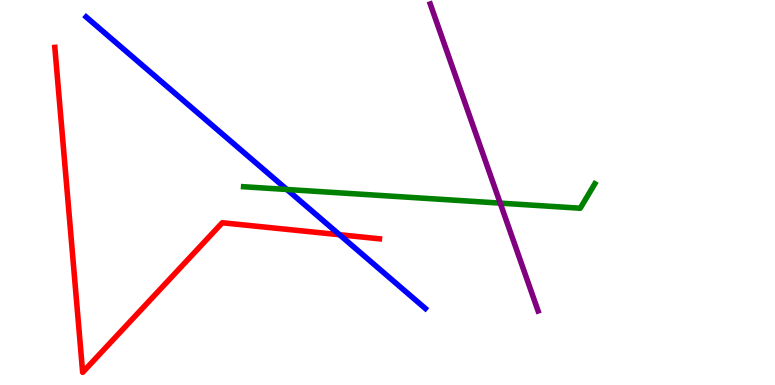[{'lines': ['blue', 'red'], 'intersections': [{'x': 4.38, 'y': 3.9}]}, {'lines': ['green', 'red'], 'intersections': []}, {'lines': ['purple', 'red'], 'intersections': []}, {'lines': ['blue', 'green'], 'intersections': [{'x': 3.7, 'y': 5.08}]}, {'lines': ['blue', 'purple'], 'intersections': []}, {'lines': ['green', 'purple'], 'intersections': [{'x': 6.45, 'y': 4.72}]}]